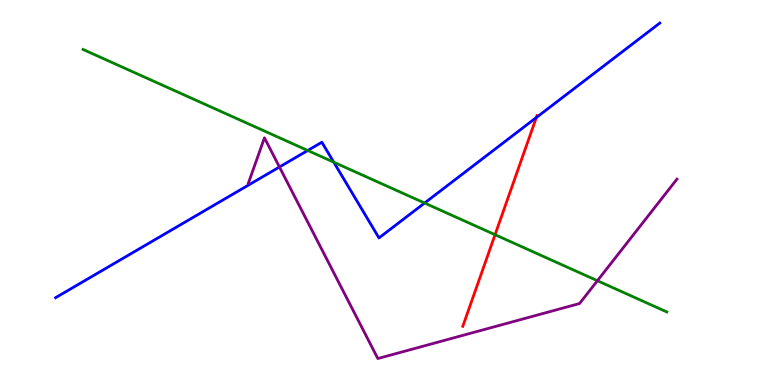[{'lines': ['blue', 'red'], 'intersections': [{'x': 6.92, 'y': 6.95}]}, {'lines': ['green', 'red'], 'intersections': [{'x': 6.39, 'y': 3.9}]}, {'lines': ['purple', 'red'], 'intersections': []}, {'lines': ['blue', 'green'], 'intersections': [{'x': 3.97, 'y': 6.09}, {'x': 4.31, 'y': 5.79}, {'x': 5.48, 'y': 4.73}]}, {'lines': ['blue', 'purple'], 'intersections': [{'x': 3.61, 'y': 5.66}]}, {'lines': ['green', 'purple'], 'intersections': [{'x': 7.71, 'y': 2.71}]}]